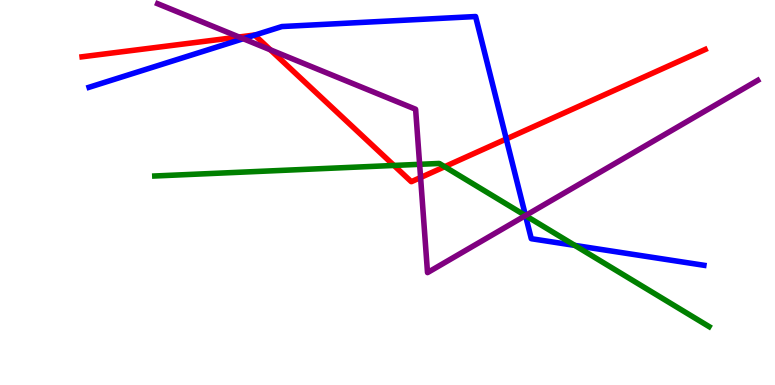[{'lines': ['blue', 'red'], 'intersections': [{'x': 3.29, 'y': 9.09}, {'x': 6.53, 'y': 6.39}]}, {'lines': ['green', 'red'], 'intersections': [{'x': 5.08, 'y': 5.7}, {'x': 5.74, 'y': 5.67}]}, {'lines': ['purple', 'red'], 'intersections': [{'x': 3.08, 'y': 9.04}, {'x': 3.49, 'y': 8.71}, {'x': 5.43, 'y': 5.39}]}, {'lines': ['blue', 'green'], 'intersections': [{'x': 6.78, 'y': 4.4}, {'x': 7.42, 'y': 3.63}]}, {'lines': ['blue', 'purple'], 'intersections': [{'x': 3.14, 'y': 8.99}, {'x': 6.78, 'y': 4.4}]}, {'lines': ['green', 'purple'], 'intersections': [{'x': 5.41, 'y': 5.73}, {'x': 6.78, 'y': 4.4}]}]